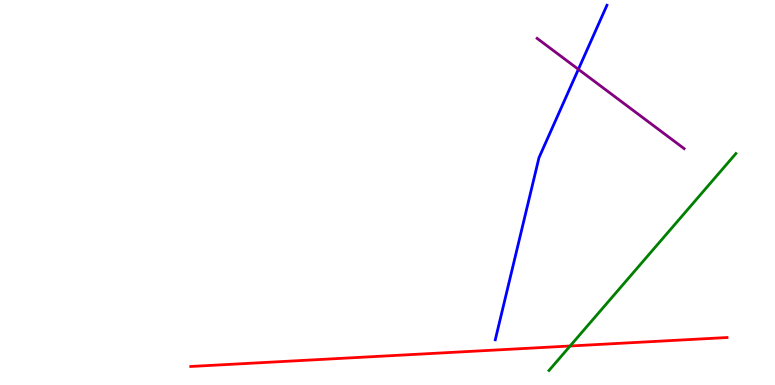[{'lines': ['blue', 'red'], 'intersections': []}, {'lines': ['green', 'red'], 'intersections': [{'x': 7.36, 'y': 1.01}]}, {'lines': ['purple', 'red'], 'intersections': []}, {'lines': ['blue', 'green'], 'intersections': []}, {'lines': ['blue', 'purple'], 'intersections': [{'x': 7.46, 'y': 8.2}]}, {'lines': ['green', 'purple'], 'intersections': []}]